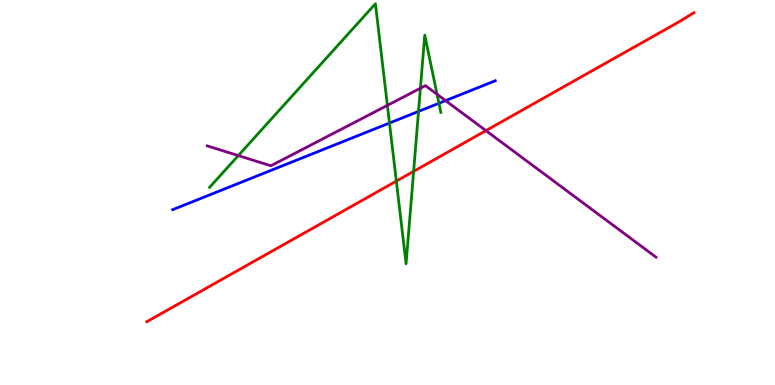[{'lines': ['blue', 'red'], 'intersections': []}, {'lines': ['green', 'red'], 'intersections': [{'x': 5.11, 'y': 5.3}, {'x': 5.34, 'y': 5.55}]}, {'lines': ['purple', 'red'], 'intersections': [{'x': 6.27, 'y': 6.61}]}, {'lines': ['blue', 'green'], 'intersections': [{'x': 5.03, 'y': 6.8}, {'x': 5.4, 'y': 7.11}, {'x': 5.66, 'y': 7.32}]}, {'lines': ['blue', 'purple'], 'intersections': [{'x': 5.75, 'y': 7.39}]}, {'lines': ['green', 'purple'], 'intersections': [{'x': 3.07, 'y': 5.96}, {'x': 5.0, 'y': 7.26}, {'x': 5.42, 'y': 7.71}, {'x': 5.64, 'y': 7.55}]}]